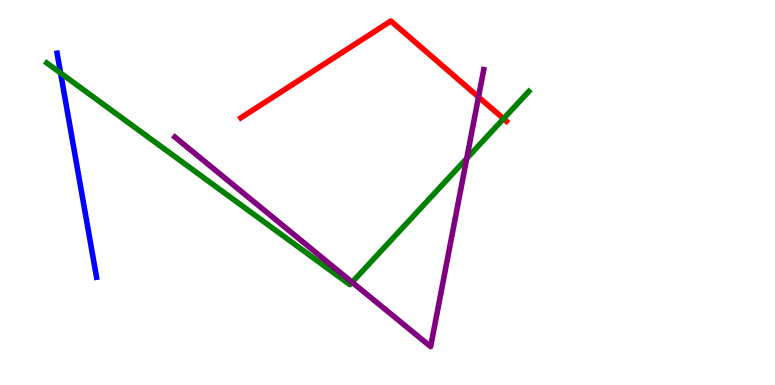[{'lines': ['blue', 'red'], 'intersections': []}, {'lines': ['green', 'red'], 'intersections': [{'x': 6.5, 'y': 6.92}]}, {'lines': ['purple', 'red'], 'intersections': [{'x': 6.17, 'y': 7.48}]}, {'lines': ['blue', 'green'], 'intersections': [{'x': 0.782, 'y': 8.1}]}, {'lines': ['blue', 'purple'], 'intersections': []}, {'lines': ['green', 'purple'], 'intersections': [{'x': 4.54, 'y': 2.67}, {'x': 6.02, 'y': 5.88}]}]